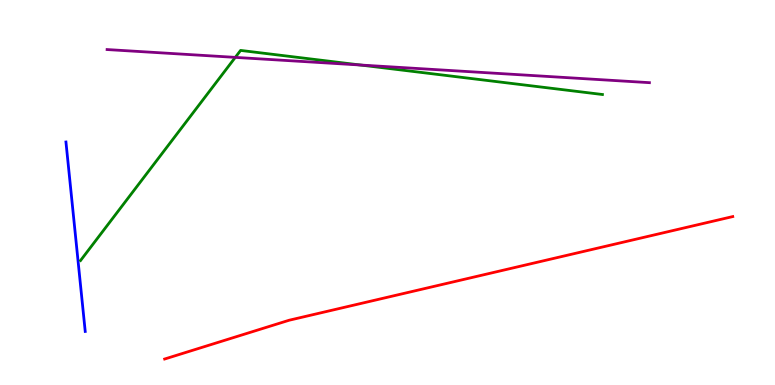[{'lines': ['blue', 'red'], 'intersections': []}, {'lines': ['green', 'red'], 'intersections': []}, {'lines': ['purple', 'red'], 'intersections': []}, {'lines': ['blue', 'green'], 'intersections': []}, {'lines': ['blue', 'purple'], 'intersections': []}, {'lines': ['green', 'purple'], 'intersections': [{'x': 3.04, 'y': 8.51}, {'x': 4.65, 'y': 8.31}]}]